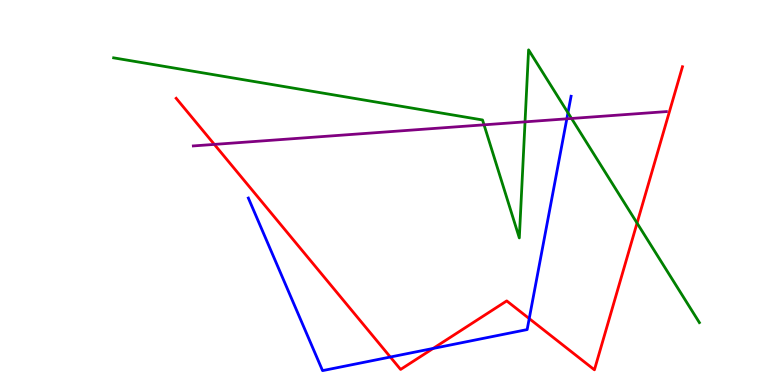[{'lines': ['blue', 'red'], 'intersections': [{'x': 5.04, 'y': 0.727}, {'x': 5.59, 'y': 0.95}, {'x': 6.83, 'y': 1.72}]}, {'lines': ['green', 'red'], 'intersections': [{'x': 8.22, 'y': 4.21}]}, {'lines': ['purple', 'red'], 'intersections': [{'x': 2.77, 'y': 6.25}]}, {'lines': ['blue', 'green'], 'intersections': [{'x': 7.33, 'y': 7.07}]}, {'lines': ['blue', 'purple'], 'intersections': [{'x': 7.31, 'y': 6.91}]}, {'lines': ['green', 'purple'], 'intersections': [{'x': 6.25, 'y': 6.76}, {'x': 6.77, 'y': 6.84}, {'x': 7.37, 'y': 6.92}]}]